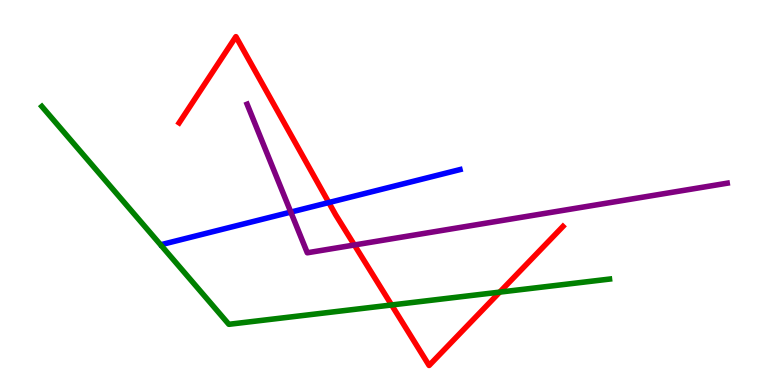[{'lines': ['blue', 'red'], 'intersections': [{'x': 4.24, 'y': 4.74}]}, {'lines': ['green', 'red'], 'intersections': [{'x': 5.05, 'y': 2.08}, {'x': 6.45, 'y': 2.41}]}, {'lines': ['purple', 'red'], 'intersections': [{'x': 4.57, 'y': 3.64}]}, {'lines': ['blue', 'green'], 'intersections': []}, {'lines': ['blue', 'purple'], 'intersections': [{'x': 3.75, 'y': 4.49}]}, {'lines': ['green', 'purple'], 'intersections': []}]